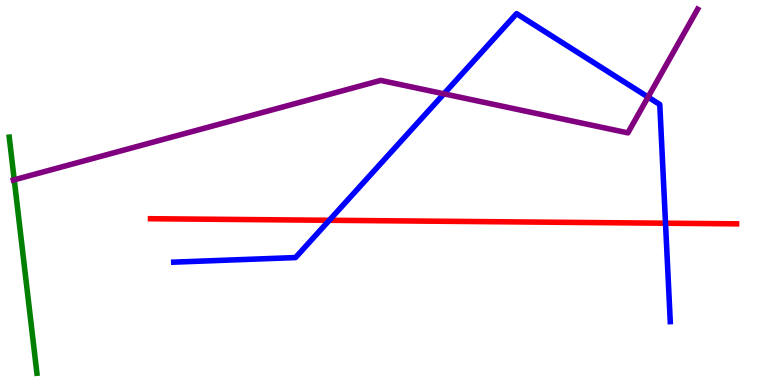[{'lines': ['blue', 'red'], 'intersections': [{'x': 4.25, 'y': 4.28}, {'x': 8.59, 'y': 4.2}]}, {'lines': ['green', 'red'], 'intersections': []}, {'lines': ['purple', 'red'], 'intersections': []}, {'lines': ['blue', 'green'], 'intersections': []}, {'lines': ['blue', 'purple'], 'intersections': [{'x': 5.73, 'y': 7.56}, {'x': 8.36, 'y': 7.48}]}, {'lines': ['green', 'purple'], 'intersections': [{'x': 0.184, 'y': 5.33}]}]